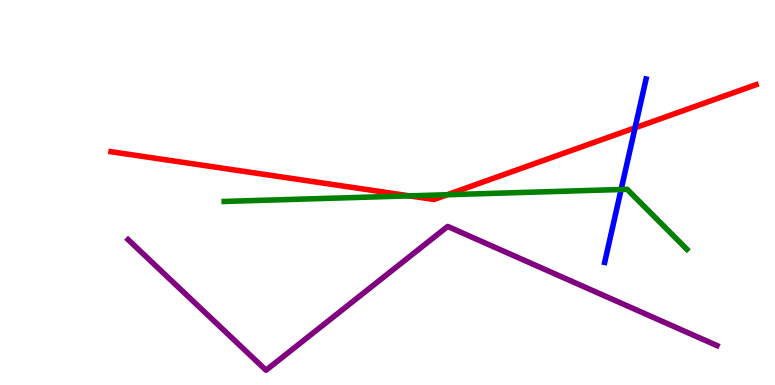[{'lines': ['blue', 'red'], 'intersections': [{'x': 8.19, 'y': 6.68}]}, {'lines': ['green', 'red'], 'intersections': [{'x': 5.28, 'y': 4.91}, {'x': 5.77, 'y': 4.94}]}, {'lines': ['purple', 'red'], 'intersections': []}, {'lines': ['blue', 'green'], 'intersections': [{'x': 8.01, 'y': 5.08}]}, {'lines': ['blue', 'purple'], 'intersections': []}, {'lines': ['green', 'purple'], 'intersections': []}]